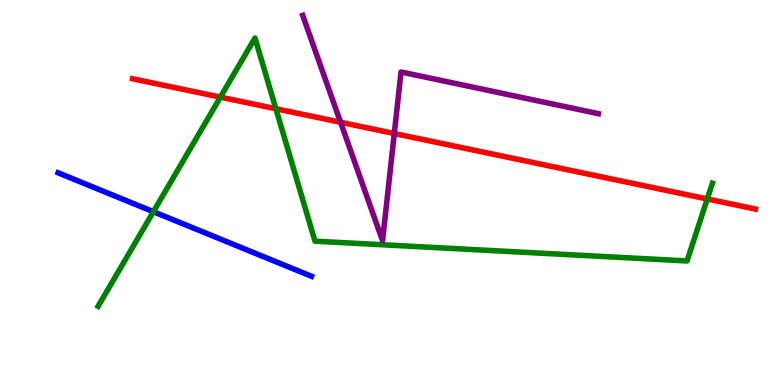[{'lines': ['blue', 'red'], 'intersections': []}, {'lines': ['green', 'red'], 'intersections': [{'x': 2.84, 'y': 7.48}, {'x': 3.56, 'y': 7.18}, {'x': 9.13, 'y': 4.83}]}, {'lines': ['purple', 'red'], 'intersections': [{'x': 4.39, 'y': 6.82}, {'x': 5.09, 'y': 6.53}]}, {'lines': ['blue', 'green'], 'intersections': [{'x': 1.98, 'y': 4.5}]}, {'lines': ['blue', 'purple'], 'intersections': []}, {'lines': ['green', 'purple'], 'intersections': []}]